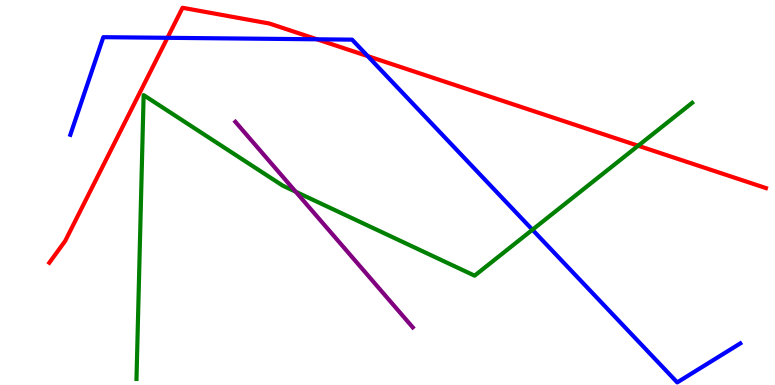[{'lines': ['blue', 'red'], 'intersections': [{'x': 2.16, 'y': 9.02}, {'x': 4.09, 'y': 8.98}, {'x': 4.74, 'y': 8.54}]}, {'lines': ['green', 'red'], 'intersections': [{'x': 8.23, 'y': 6.21}]}, {'lines': ['purple', 'red'], 'intersections': []}, {'lines': ['blue', 'green'], 'intersections': [{'x': 6.87, 'y': 4.03}]}, {'lines': ['blue', 'purple'], 'intersections': []}, {'lines': ['green', 'purple'], 'intersections': [{'x': 3.82, 'y': 5.02}]}]